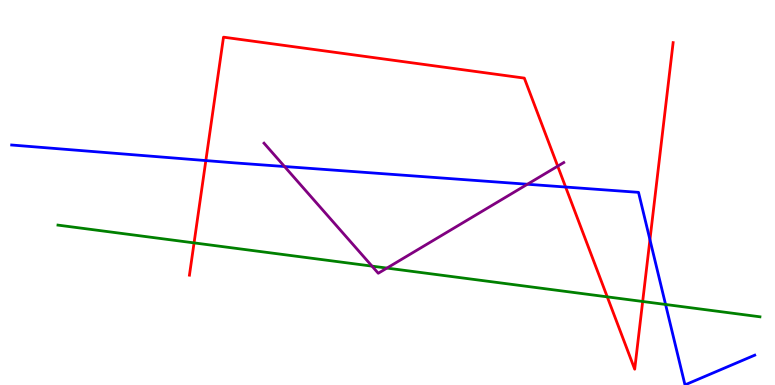[{'lines': ['blue', 'red'], 'intersections': [{'x': 2.66, 'y': 5.83}, {'x': 7.3, 'y': 5.14}, {'x': 8.39, 'y': 3.77}]}, {'lines': ['green', 'red'], 'intersections': [{'x': 2.5, 'y': 3.69}, {'x': 7.84, 'y': 2.29}, {'x': 8.29, 'y': 2.17}]}, {'lines': ['purple', 'red'], 'intersections': [{'x': 7.2, 'y': 5.68}]}, {'lines': ['blue', 'green'], 'intersections': [{'x': 8.59, 'y': 2.09}]}, {'lines': ['blue', 'purple'], 'intersections': [{'x': 3.67, 'y': 5.67}, {'x': 6.81, 'y': 5.21}]}, {'lines': ['green', 'purple'], 'intersections': [{'x': 4.8, 'y': 3.09}, {'x': 4.99, 'y': 3.04}]}]